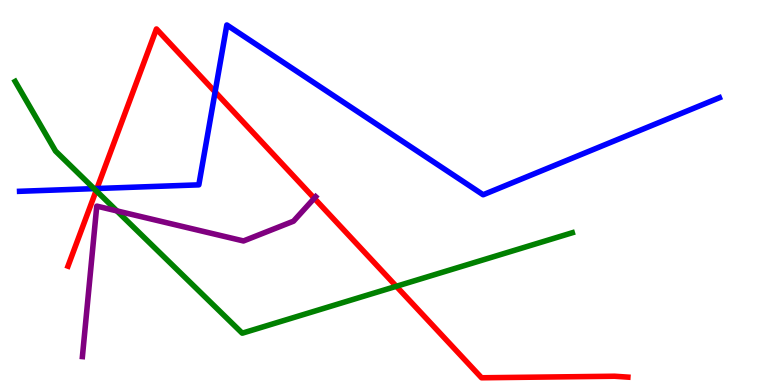[{'lines': ['blue', 'red'], 'intersections': [{'x': 1.25, 'y': 5.1}, {'x': 2.78, 'y': 7.61}]}, {'lines': ['green', 'red'], 'intersections': [{'x': 1.24, 'y': 5.05}, {'x': 5.11, 'y': 2.56}]}, {'lines': ['purple', 'red'], 'intersections': [{'x': 4.05, 'y': 4.85}]}, {'lines': ['blue', 'green'], 'intersections': [{'x': 1.21, 'y': 5.1}]}, {'lines': ['blue', 'purple'], 'intersections': []}, {'lines': ['green', 'purple'], 'intersections': [{'x': 1.51, 'y': 4.52}]}]